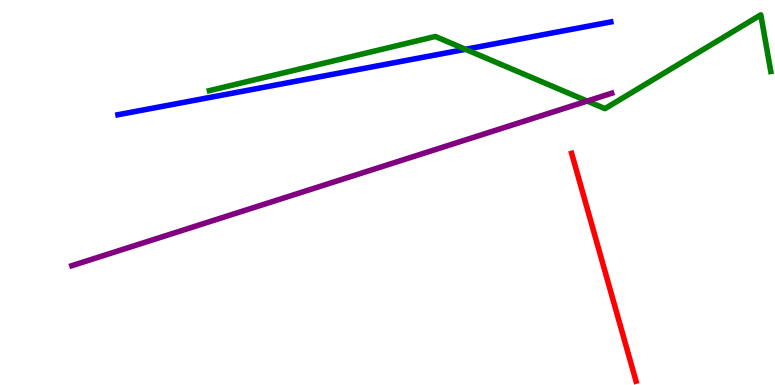[{'lines': ['blue', 'red'], 'intersections': []}, {'lines': ['green', 'red'], 'intersections': []}, {'lines': ['purple', 'red'], 'intersections': []}, {'lines': ['blue', 'green'], 'intersections': [{'x': 6.01, 'y': 8.72}]}, {'lines': ['blue', 'purple'], 'intersections': []}, {'lines': ['green', 'purple'], 'intersections': [{'x': 7.58, 'y': 7.37}]}]